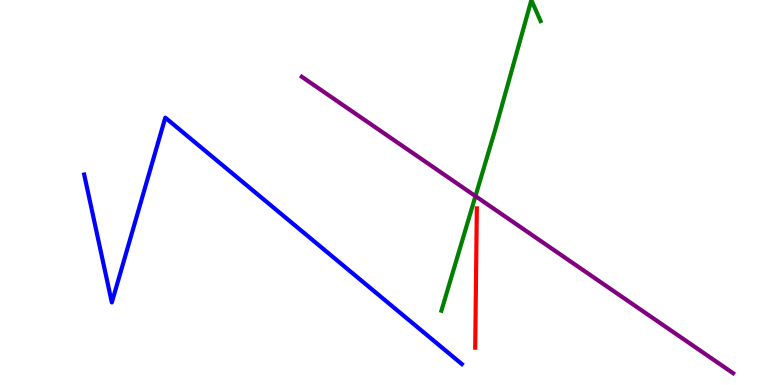[{'lines': ['blue', 'red'], 'intersections': []}, {'lines': ['green', 'red'], 'intersections': []}, {'lines': ['purple', 'red'], 'intersections': []}, {'lines': ['blue', 'green'], 'intersections': []}, {'lines': ['blue', 'purple'], 'intersections': []}, {'lines': ['green', 'purple'], 'intersections': [{'x': 6.13, 'y': 4.91}]}]